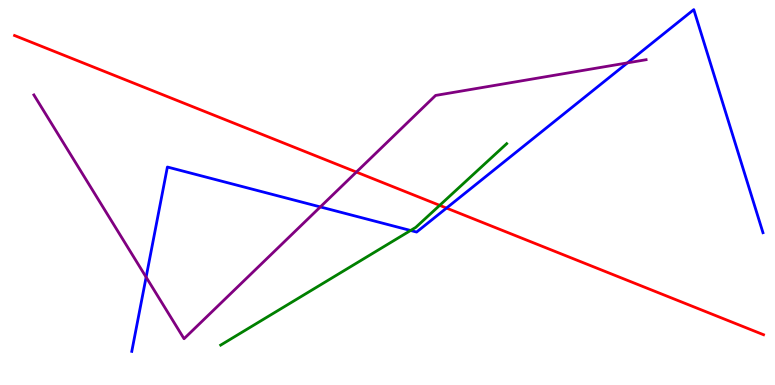[{'lines': ['blue', 'red'], 'intersections': [{'x': 5.76, 'y': 4.6}]}, {'lines': ['green', 'red'], 'intersections': [{'x': 5.67, 'y': 4.67}]}, {'lines': ['purple', 'red'], 'intersections': [{'x': 4.6, 'y': 5.53}]}, {'lines': ['blue', 'green'], 'intersections': [{'x': 5.3, 'y': 4.01}]}, {'lines': ['blue', 'purple'], 'intersections': [{'x': 1.89, 'y': 2.8}, {'x': 4.13, 'y': 4.63}, {'x': 8.1, 'y': 8.37}]}, {'lines': ['green', 'purple'], 'intersections': []}]